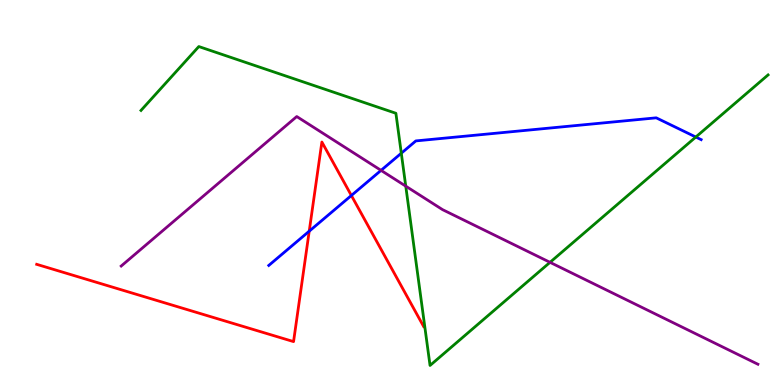[{'lines': ['blue', 'red'], 'intersections': [{'x': 3.99, 'y': 4.0}, {'x': 4.53, 'y': 4.92}]}, {'lines': ['green', 'red'], 'intersections': []}, {'lines': ['purple', 'red'], 'intersections': []}, {'lines': ['blue', 'green'], 'intersections': [{'x': 5.18, 'y': 6.02}, {'x': 8.98, 'y': 6.44}]}, {'lines': ['blue', 'purple'], 'intersections': [{'x': 4.92, 'y': 5.57}]}, {'lines': ['green', 'purple'], 'intersections': [{'x': 5.24, 'y': 5.16}, {'x': 7.1, 'y': 3.19}]}]